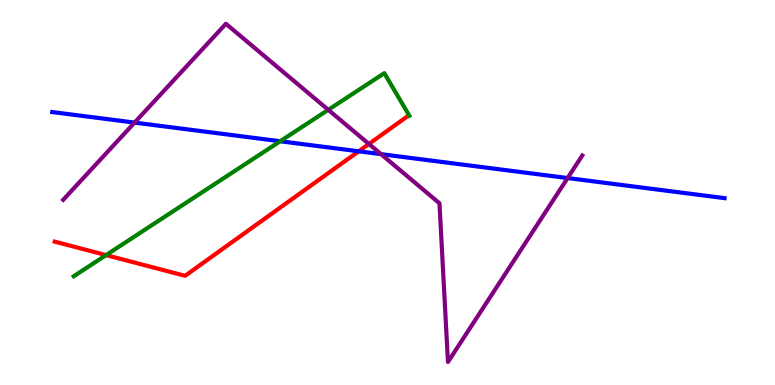[{'lines': ['blue', 'red'], 'intersections': [{'x': 4.63, 'y': 6.07}]}, {'lines': ['green', 'red'], 'intersections': [{'x': 1.37, 'y': 3.37}]}, {'lines': ['purple', 'red'], 'intersections': [{'x': 4.76, 'y': 6.26}]}, {'lines': ['blue', 'green'], 'intersections': [{'x': 3.62, 'y': 6.33}]}, {'lines': ['blue', 'purple'], 'intersections': [{'x': 1.74, 'y': 6.82}, {'x': 4.92, 'y': 6.0}, {'x': 7.32, 'y': 5.38}]}, {'lines': ['green', 'purple'], 'intersections': [{'x': 4.24, 'y': 7.15}]}]